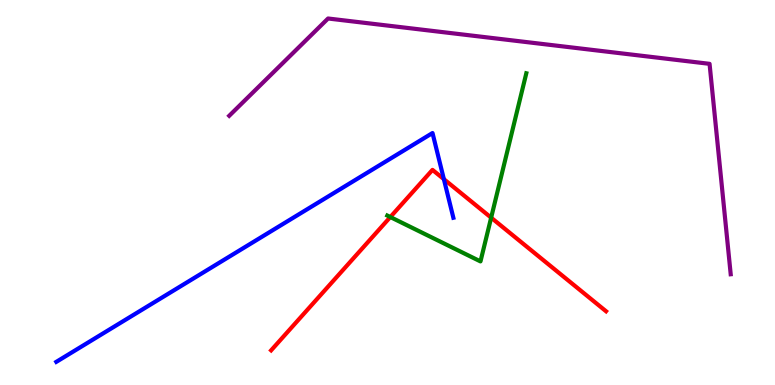[{'lines': ['blue', 'red'], 'intersections': [{'x': 5.73, 'y': 5.35}]}, {'lines': ['green', 'red'], 'intersections': [{'x': 5.04, 'y': 4.36}, {'x': 6.34, 'y': 4.35}]}, {'lines': ['purple', 'red'], 'intersections': []}, {'lines': ['blue', 'green'], 'intersections': []}, {'lines': ['blue', 'purple'], 'intersections': []}, {'lines': ['green', 'purple'], 'intersections': []}]